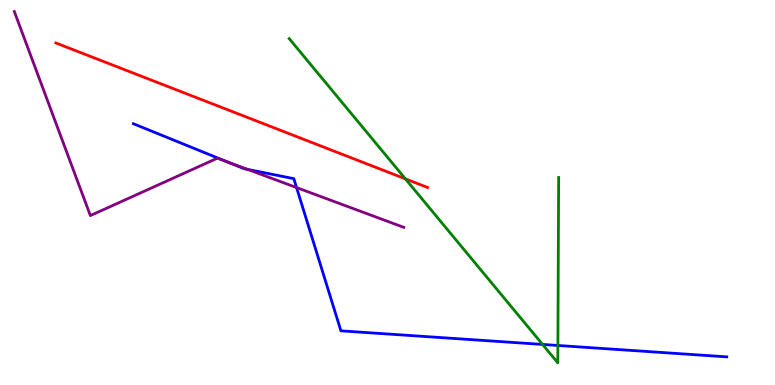[{'lines': ['blue', 'red'], 'intersections': []}, {'lines': ['green', 'red'], 'intersections': [{'x': 5.23, 'y': 5.35}]}, {'lines': ['purple', 'red'], 'intersections': []}, {'lines': ['blue', 'green'], 'intersections': [{'x': 7.0, 'y': 1.05}, {'x': 7.2, 'y': 1.03}]}, {'lines': ['blue', 'purple'], 'intersections': [{'x': 2.92, 'y': 5.8}, {'x': 3.19, 'y': 5.6}, {'x': 3.83, 'y': 5.13}]}, {'lines': ['green', 'purple'], 'intersections': []}]